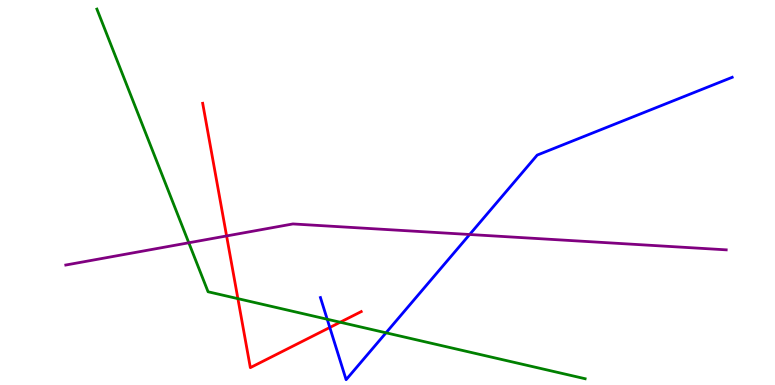[{'lines': ['blue', 'red'], 'intersections': [{'x': 4.26, 'y': 1.49}]}, {'lines': ['green', 'red'], 'intersections': [{'x': 3.07, 'y': 2.24}, {'x': 4.39, 'y': 1.63}]}, {'lines': ['purple', 'red'], 'intersections': [{'x': 2.92, 'y': 3.87}]}, {'lines': ['blue', 'green'], 'intersections': [{'x': 4.22, 'y': 1.71}, {'x': 4.98, 'y': 1.36}]}, {'lines': ['blue', 'purple'], 'intersections': [{'x': 6.06, 'y': 3.91}]}, {'lines': ['green', 'purple'], 'intersections': [{'x': 2.44, 'y': 3.69}]}]